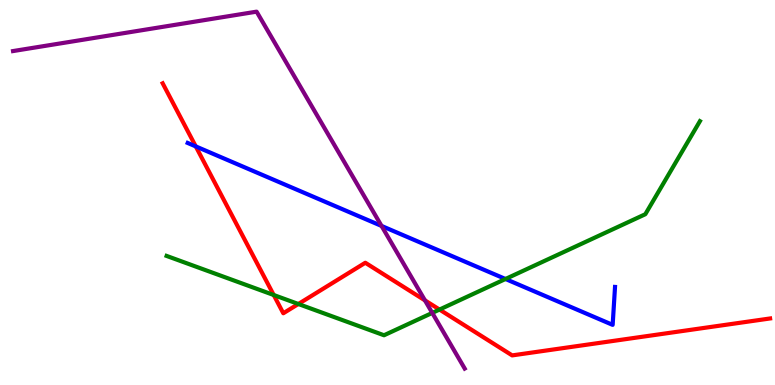[{'lines': ['blue', 'red'], 'intersections': [{'x': 2.53, 'y': 6.2}]}, {'lines': ['green', 'red'], 'intersections': [{'x': 3.53, 'y': 2.34}, {'x': 3.85, 'y': 2.1}, {'x': 5.67, 'y': 1.96}]}, {'lines': ['purple', 'red'], 'intersections': [{'x': 5.48, 'y': 2.2}]}, {'lines': ['blue', 'green'], 'intersections': [{'x': 6.52, 'y': 2.75}]}, {'lines': ['blue', 'purple'], 'intersections': [{'x': 4.92, 'y': 4.13}]}, {'lines': ['green', 'purple'], 'intersections': [{'x': 5.58, 'y': 1.87}]}]